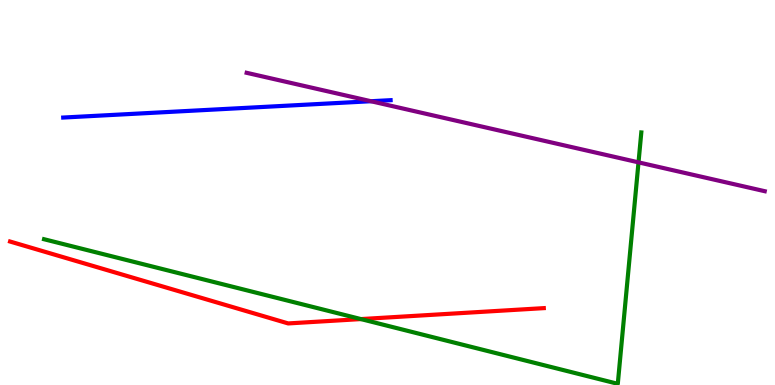[{'lines': ['blue', 'red'], 'intersections': []}, {'lines': ['green', 'red'], 'intersections': [{'x': 4.66, 'y': 1.71}]}, {'lines': ['purple', 'red'], 'intersections': []}, {'lines': ['blue', 'green'], 'intersections': []}, {'lines': ['blue', 'purple'], 'intersections': [{'x': 4.79, 'y': 7.37}]}, {'lines': ['green', 'purple'], 'intersections': [{'x': 8.24, 'y': 5.78}]}]